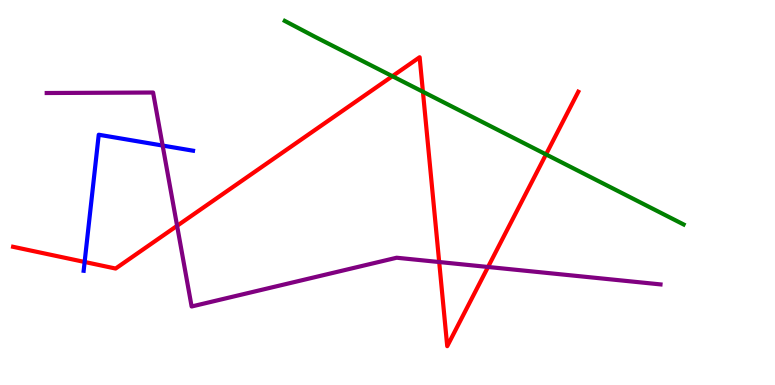[{'lines': ['blue', 'red'], 'intersections': [{'x': 1.09, 'y': 3.2}]}, {'lines': ['green', 'red'], 'intersections': [{'x': 5.06, 'y': 8.02}, {'x': 5.46, 'y': 7.62}, {'x': 7.05, 'y': 5.99}]}, {'lines': ['purple', 'red'], 'intersections': [{'x': 2.29, 'y': 4.13}, {'x': 5.67, 'y': 3.19}, {'x': 6.3, 'y': 3.07}]}, {'lines': ['blue', 'green'], 'intersections': []}, {'lines': ['blue', 'purple'], 'intersections': [{'x': 2.1, 'y': 6.22}]}, {'lines': ['green', 'purple'], 'intersections': []}]